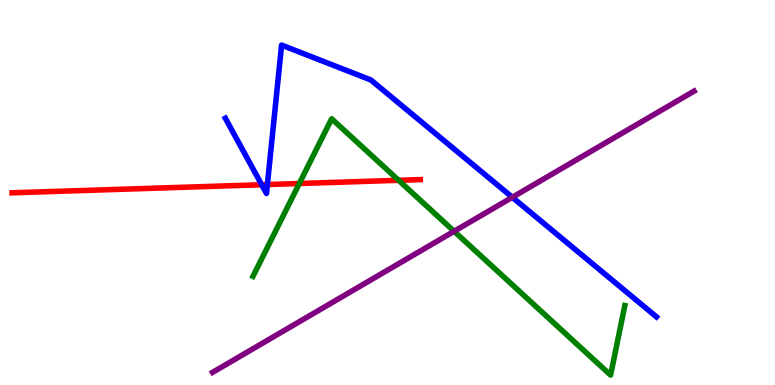[{'lines': ['blue', 'red'], 'intersections': [{'x': 3.38, 'y': 5.2}, {'x': 3.45, 'y': 5.21}]}, {'lines': ['green', 'red'], 'intersections': [{'x': 3.86, 'y': 5.23}, {'x': 5.14, 'y': 5.32}]}, {'lines': ['purple', 'red'], 'intersections': []}, {'lines': ['blue', 'green'], 'intersections': []}, {'lines': ['blue', 'purple'], 'intersections': [{'x': 6.61, 'y': 4.88}]}, {'lines': ['green', 'purple'], 'intersections': [{'x': 5.86, 'y': 3.99}]}]